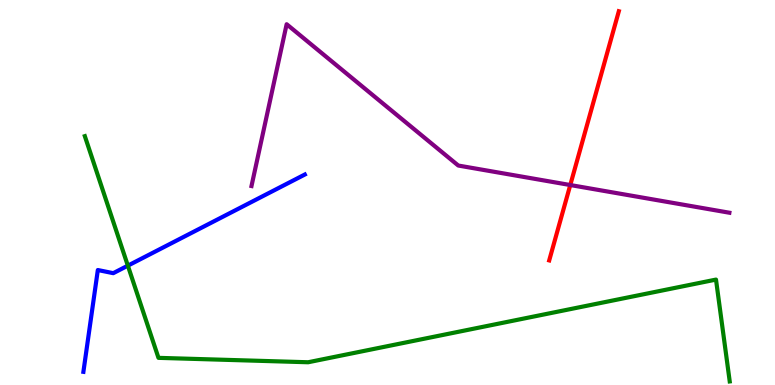[{'lines': ['blue', 'red'], 'intersections': []}, {'lines': ['green', 'red'], 'intersections': []}, {'lines': ['purple', 'red'], 'intersections': [{'x': 7.36, 'y': 5.19}]}, {'lines': ['blue', 'green'], 'intersections': [{'x': 1.65, 'y': 3.1}]}, {'lines': ['blue', 'purple'], 'intersections': []}, {'lines': ['green', 'purple'], 'intersections': []}]